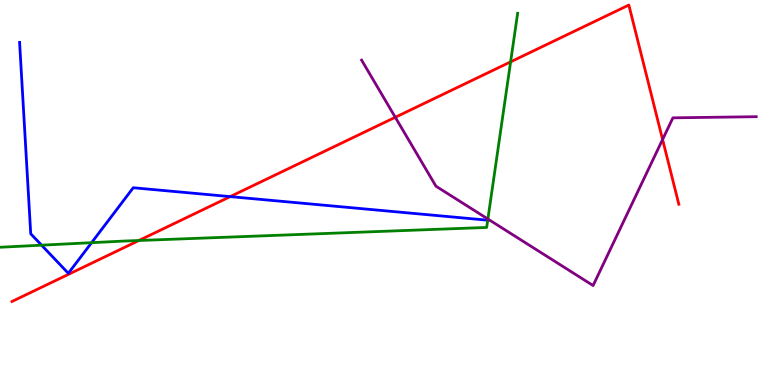[{'lines': ['blue', 'red'], 'intersections': [{'x': 2.97, 'y': 4.89}]}, {'lines': ['green', 'red'], 'intersections': [{'x': 1.79, 'y': 3.75}, {'x': 6.59, 'y': 8.39}]}, {'lines': ['purple', 'red'], 'intersections': [{'x': 5.1, 'y': 6.95}, {'x': 8.55, 'y': 6.38}]}, {'lines': ['blue', 'green'], 'intersections': [{'x': 0.536, 'y': 3.63}, {'x': 1.18, 'y': 3.7}, {'x': 6.29, 'y': 4.28}]}, {'lines': ['blue', 'purple'], 'intersections': []}, {'lines': ['green', 'purple'], 'intersections': [{'x': 6.3, 'y': 4.31}]}]